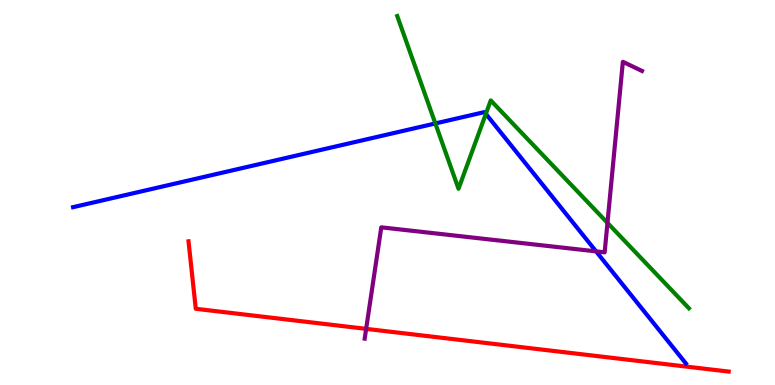[{'lines': ['blue', 'red'], 'intersections': []}, {'lines': ['green', 'red'], 'intersections': []}, {'lines': ['purple', 'red'], 'intersections': [{'x': 4.72, 'y': 1.46}]}, {'lines': ['blue', 'green'], 'intersections': [{'x': 5.62, 'y': 6.79}, {'x': 6.27, 'y': 7.04}]}, {'lines': ['blue', 'purple'], 'intersections': [{'x': 7.69, 'y': 3.47}]}, {'lines': ['green', 'purple'], 'intersections': [{'x': 7.84, 'y': 4.21}]}]